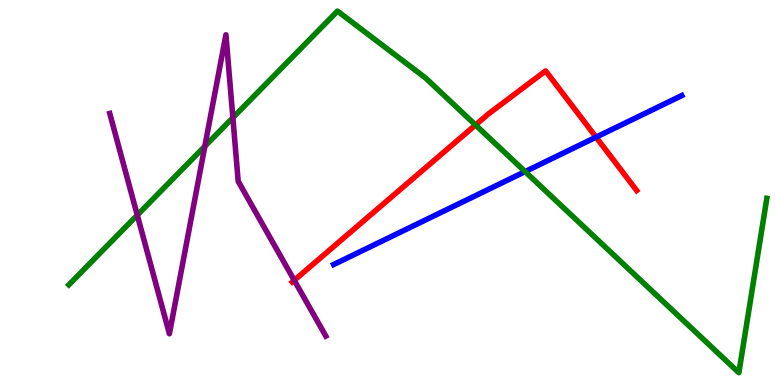[{'lines': ['blue', 'red'], 'intersections': [{'x': 7.69, 'y': 6.44}]}, {'lines': ['green', 'red'], 'intersections': [{'x': 6.14, 'y': 6.75}]}, {'lines': ['purple', 'red'], 'intersections': [{'x': 3.8, 'y': 2.72}]}, {'lines': ['blue', 'green'], 'intersections': [{'x': 6.78, 'y': 5.54}]}, {'lines': ['blue', 'purple'], 'intersections': []}, {'lines': ['green', 'purple'], 'intersections': [{'x': 1.77, 'y': 4.41}, {'x': 2.64, 'y': 6.2}, {'x': 3.0, 'y': 6.94}]}]